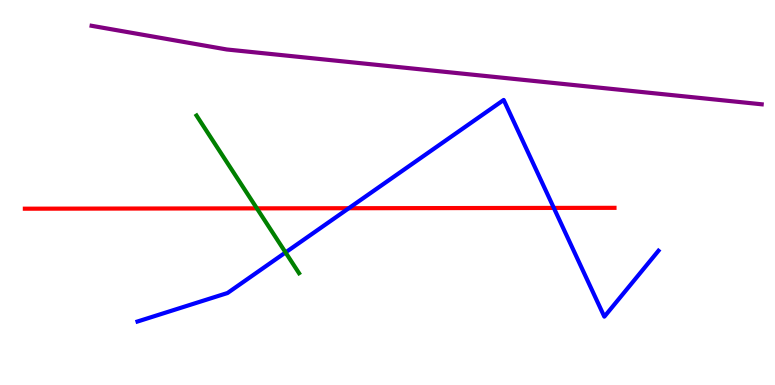[{'lines': ['blue', 'red'], 'intersections': [{'x': 4.5, 'y': 4.59}, {'x': 7.15, 'y': 4.6}]}, {'lines': ['green', 'red'], 'intersections': [{'x': 3.31, 'y': 4.59}]}, {'lines': ['purple', 'red'], 'intersections': []}, {'lines': ['blue', 'green'], 'intersections': [{'x': 3.68, 'y': 3.44}]}, {'lines': ['blue', 'purple'], 'intersections': []}, {'lines': ['green', 'purple'], 'intersections': []}]